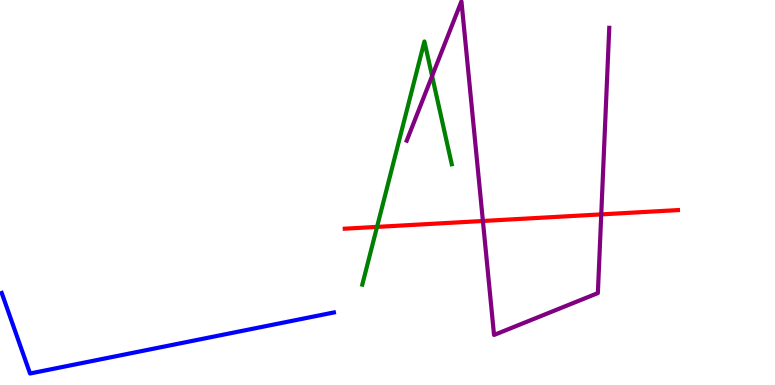[{'lines': ['blue', 'red'], 'intersections': []}, {'lines': ['green', 'red'], 'intersections': [{'x': 4.87, 'y': 4.11}]}, {'lines': ['purple', 'red'], 'intersections': [{'x': 6.23, 'y': 4.26}, {'x': 7.76, 'y': 4.43}]}, {'lines': ['blue', 'green'], 'intersections': []}, {'lines': ['blue', 'purple'], 'intersections': []}, {'lines': ['green', 'purple'], 'intersections': [{'x': 5.58, 'y': 8.03}]}]